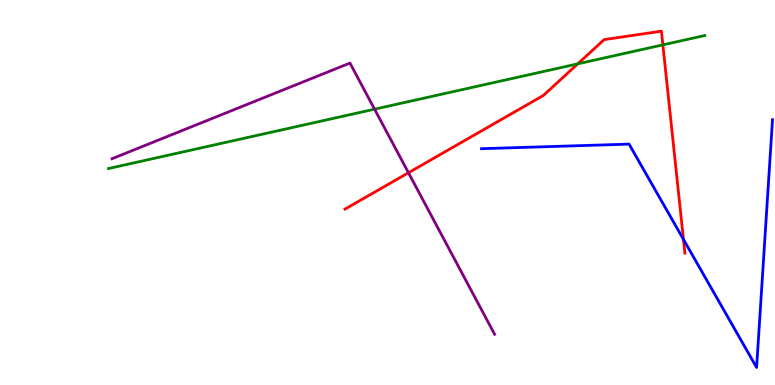[{'lines': ['blue', 'red'], 'intersections': [{'x': 8.82, 'y': 3.78}]}, {'lines': ['green', 'red'], 'intersections': [{'x': 7.46, 'y': 8.34}, {'x': 8.55, 'y': 8.83}]}, {'lines': ['purple', 'red'], 'intersections': [{'x': 5.27, 'y': 5.51}]}, {'lines': ['blue', 'green'], 'intersections': []}, {'lines': ['blue', 'purple'], 'intersections': []}, {'lines': ['green', 'purple'], 'intersections': [{'x': 4.83, 'y': 7.16}]}]